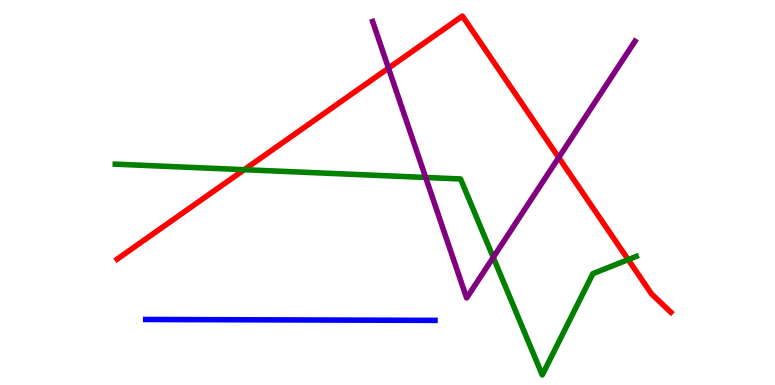[{'lines': ['blue', 'red'], 'intersections': []}, {'lines': ['green', 'red'], 'intersections': [{'x': 3.15, 'y': 5.59}, {'x': 8.11, 'y': 3.26}]}, {'lines': ['purple', 'red'], 'intersections': [{'x': 5.01, 'y': 8.23}, {'x': 7.21, 'y': 5.91}]}, {'lines': ['blue', 'green'], 'intersections': []}, {'lines': ['blue', 'purple'], 'intersections': []}, {'lines': ['green', 'purple'], 'intersections': [{'x': 5.49, 'y': 5.39}, {'x': 6.36, 'y': 3.32}]}]